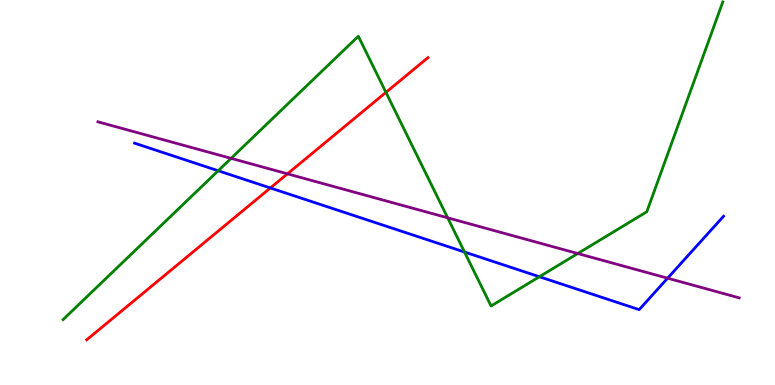[{'lines': ['blue', 'red'], 'intersections': [{'x': 3.49, 'y': 5.12}]}, {'lines': ['green', 'red'], 'intersections': [{'x': 4.98, 'y': 7.6}]}, {'lines': ['purple', 'red'], 'intersections': [{'x': 3.71, 'y': 5.49}]}, {'lines': ['blue', 'green'], 'intersections': [{'x': 2.82, 'y': 5.56}, {'x': 5.99, 'y': 3.45}, {'x': 6.96, 'y': 2.81}]}, {'lines': ['blue', 'purple'], 'intersections': [{'x': 8.61, 'y': 2.77}]}, {'lines': ['green', 'purple'], 'intersections': [{'x': 2.98, 'y': 5.89}, {'x': 5.78, 'y': 4.34}, {'x': 7.46, 'y': 3.41}]}]